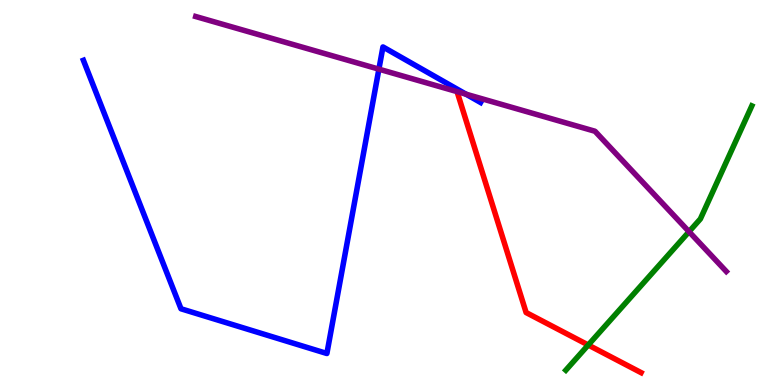[{'lines': ['blue', 'red'], 'intersections': []}, {'lines': ['green', 'red'], 'intersections': [{'x': 7.59, 'y': 1.04}]}, {'lines': ['purple', 'red'], 'intersections': []}, {'lines': ['blue', 'green'], 'intersections': []}, {'lines': ['blue', 'purple'], 'intersections': [{'x': 4.89, 'y': 8.2}, {'x': 6.01, 'y': 7.55}]}, {'lines': ['green', 'purple'], 'intersections': [{'x': 8.89, 'y': 3.98}]}]